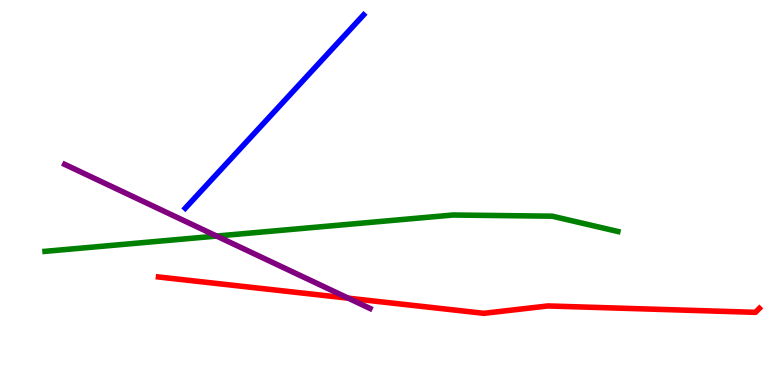[{'lines': ['blue', 'red'], 'intersections': []}, {'lines': ['green', 'red'], 'intersections': []}, {'lines': ['purple', 'red'], 'intersections': [{'x': 4.49, 'y': 2.26}]}, {'lines': ['blue', 'green'], 'intersections': []}, {'lines': ['blue', 'purple'], 'intersections': []}, {'lines': ['green', 'purple'], 'intersections': [{'x': 2.8, 'y': 3.87}]}]